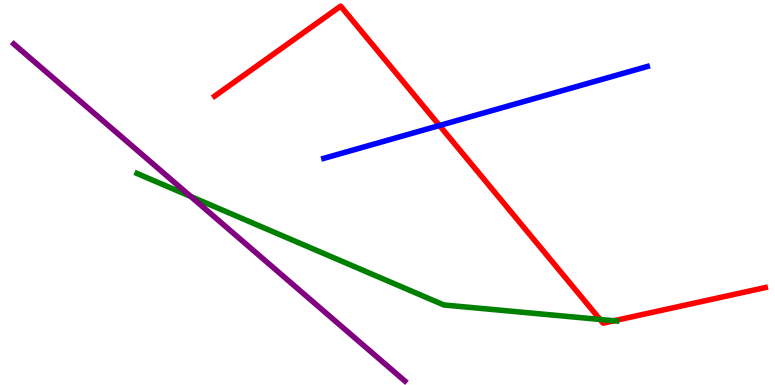[{'lines': ['blue', 'red'], 'intersections': [{'x': 5.67, 'y': 6.74}]}, {'lines': ['green', 'red'], 'intersections': [{'x': 7.74, 'y': 1.7}, {'x': 7.92, 'y': 1.67}]}, {'lines': ['purple', 'red'], 'intersections': []}, {'lines': ['blue', 'green'], 'intersections': []}, {'lines': ['blue', 'purple'], 'intersections': []}, {'lines': ['green', 'purple'], 'intersections': [{'x': 2.46, 'y': 4.9}]}]